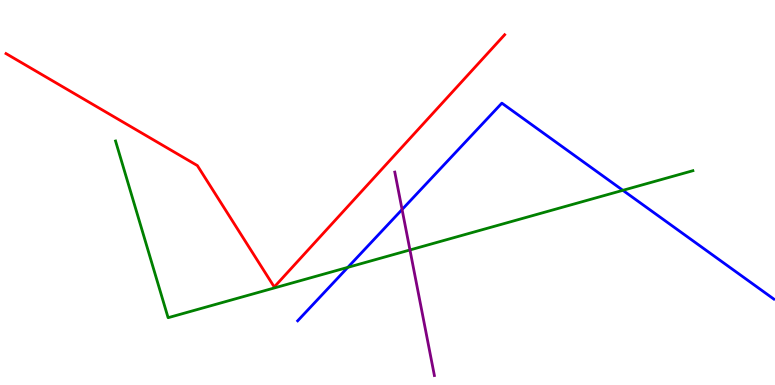[{'lines': ['blue', 'red'], 'intersections': []}, {'lines': ['green', 'red'], 'intersections': []}, {'lines': ['purple', 'red'], 'intersections': []}, {'lines': ['blue', 'green'], 'intersections': [{'x': 4.49, 'y': 3.06}, {'x': 8.04, 'y': 5.06}]}, {'lines': ['blue', 'purple'], 'intersections': [{'x': 5.19, 'y': 4.56}]}, {'lines': ['green', 'purple'], 'intersections': [{'x': 5.29, 'y': 3.51}]}]